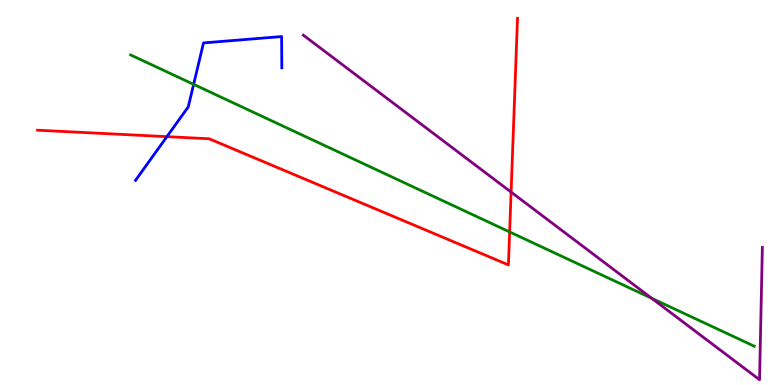[{'lines': ['blue', 'red'], 'intersections': [{'x': 2.15, 'y': 6.45}]}, {'lines': ['green', 'red'], 'intersections': [{'x': 6.58, 'y': 3.98}]}, {'lines': ['purple', 'red'], 'intersections': [{'x': 6.59, 'y': 5.01}]}, {'lines': ['blue', 'green'], 'intersections': [{'x': 2.5, 'y': 7.81}]}, {'lines': ['blue', 'purple'], 'intersections': []}, {'lines': ['green', 'purple'], 'intersections': [{'x': 8.41, 'y': 2.25}]}]